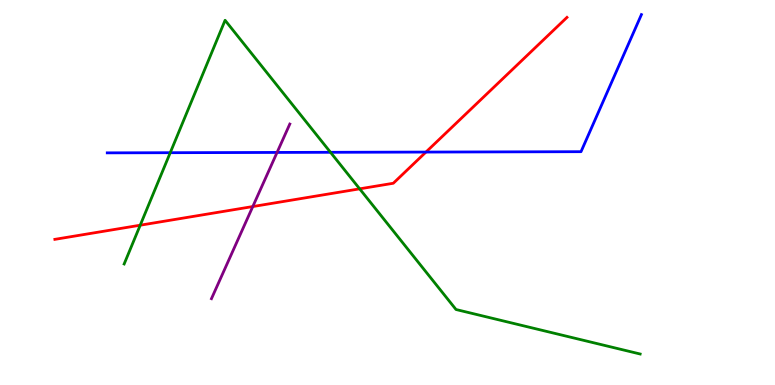[{'lines': ['blue', 'red'], 'intersections': [{'x': 5.5, 'y': 6.05}]}, {'lines': ['green', 'red'], 'intersections': [{'x': 1.81, 'y': 4.15}, {'x': 4.64, 'y': 5.1}]}, {'lines': ['purple', 'red'], 'intersections': [{'x': 3.26, 'y': 4.64}]}, {'lines': ['blue', 'green'], 'intersections': [{'x': 2.2, 'y': 6.03}, {'x': 4.26, 'y': 6.04}]}, {'lines': ['blue', 'purple'], 'intersections': [{'x': 3.58, 'y': 6.04}]}, {'lines': ['green', 'purple'], 'intersections': []}]